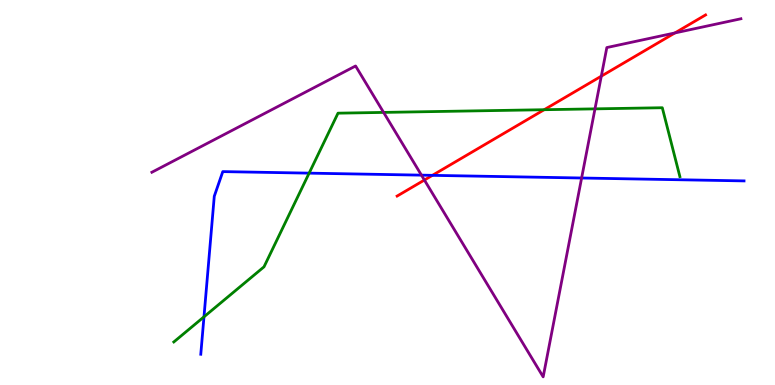[{'lines': ['blue', 'red'], 'intersections': [{'x': 5.58, 'y': 5.45}]}, {'lines': ['green', 'red'], 'intersections': [{'x': 7.02, 'y': 7.15}]}, {'lines': ['purple', 'red'], 'intersections': [{'x': 5.48, 'y': 5.32}, {'x': 7.76, 'y': 8.02}, {'x': 8.71, 'y': 9.14}]}, {'lines': ['blue', 'green'], 'intersections': [{'x': 2.63, 'y': 1.77}, {'x': 3.99, 'y': 5.5}]}, {'lines': ['blue', 'purple'], 'intersections': [{'x': 5.44, 'y': 5.45}, {'x': 7.5, 'y': 5.38}]}, {'lines': ['green', 'purple'], 'intersections': [{'x': 4.95, 'y': 7.08}, {'x': 7.68, 'y': 7.17}]}]